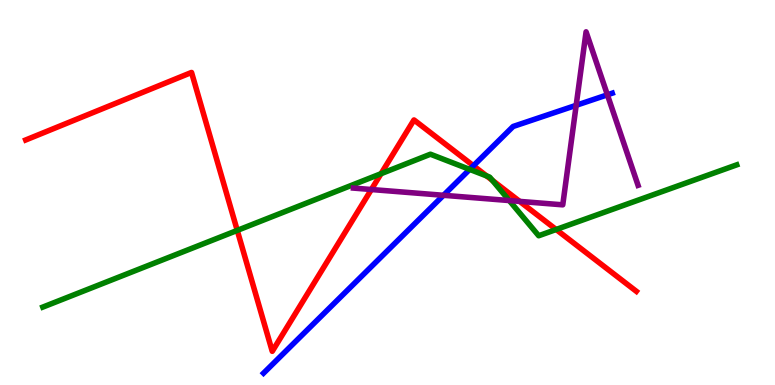[{'lines': ['blue', 'red'], 'intersections': [{'x': 6.11, 'y': 5.7}]}, {'lines': ['green', 'red'], 'intersections': [{'x': 3.06, 'y': 4.02}, {'x': 4.92, 'y': 5.49}, {'x': 6.28, 'y': 5.43}, {'x': 6.35, 'y': 5.32}, {'x': 7.18, 'y': 4.04}]}, {'lines': ['purple', 'red'], 'intersections': [{'x': 4.79, 'y': 5.08}, {'x': 6.71, 'y': 4.77}]}, {'lines': ['blue', 'green'], 'intersections': [{'x': 6.06, 'y': 5.6}]}, {'lines': ['blue', 'purple'], 'intersections': [{'x': 5.72, 'y': 4.93}, {'x': 7.43, 'y': 7.26}, {'x': 7.84, 'y': 7.54}]}, {'lines': ['green', 'purple'], 'intersections': [{'x': 6.57, 'y': 4.79}]}]